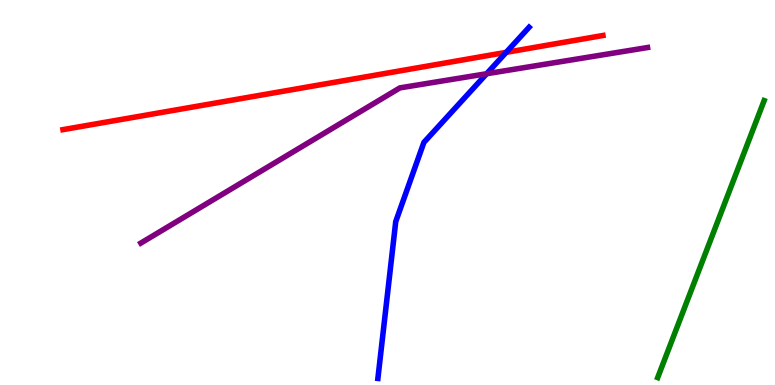[{'lines': ['blue', 'red'], 'intersections': [{'x': 6.53, 'y': 8.64}]}, {'lines': ['green', 'red'], 'intersections': []}, {'lines': ['purple', 'red'], 'intersections': []}, {'lines': ['blue', 'green'], 'intersections': []}, {'lines': ['blue', 'purple'], 'intersections': [{'x': 6.28, 'y': 8.08}]}, {'lines': ['green', 'purple'], 'intersections': []}]